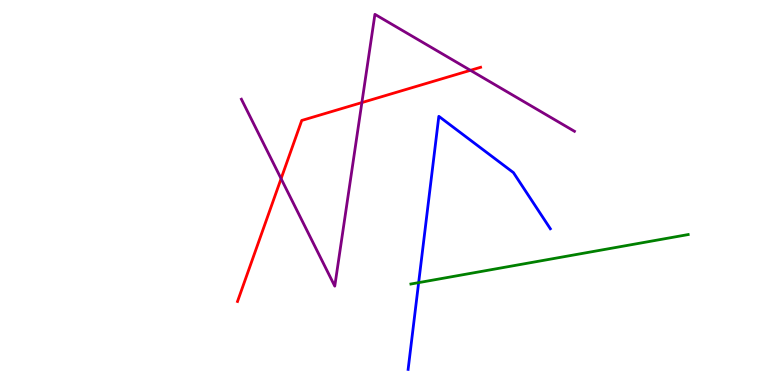[{'lines': ['blue', 'red'], 'intersections': []}, {'lines': ['green', 'red'], 'intersections': []}, {'lines': ['purple', 'red'], 'intersections': [{'x': 3.63, 'y': 5.36}, {'x': 4.67, 'y': 7.34}, {'x': 6.07, 'y': 8.17}]}, {'lines': ['blue', 'green'], 'intersections': [{'x': 5.4, 'y': 2.66}]}, {'lines': ['blue', 'purple'], 'intersections': []}, {'lines': ['green', 'purple'], 'intersections': []}]